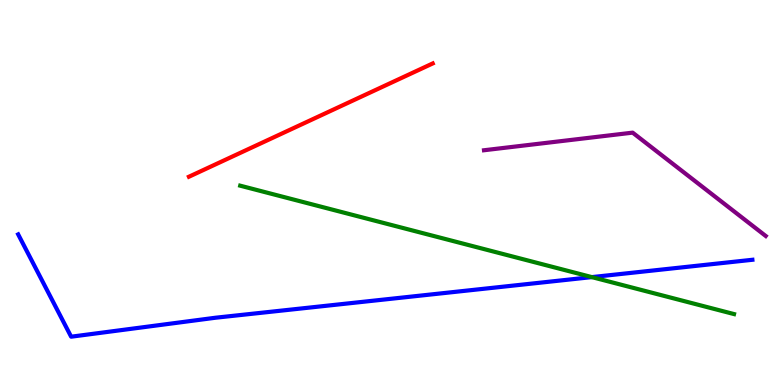[{'lines': ['blue', 'red'], 'intersections': []}, {'lines': ['green', 'red'], 'intersections': []}, {'lines': ['purple', 'red'], 'intersections': []}, {'lines': ['blue', 'green'], 'intersections': [{'x': 7.64, 'y': 2.8}]}, {'lines': ['blue', 'purple'], 'intersections': []}, {'lines': ['green', 'purple'], 'intersections': []}]